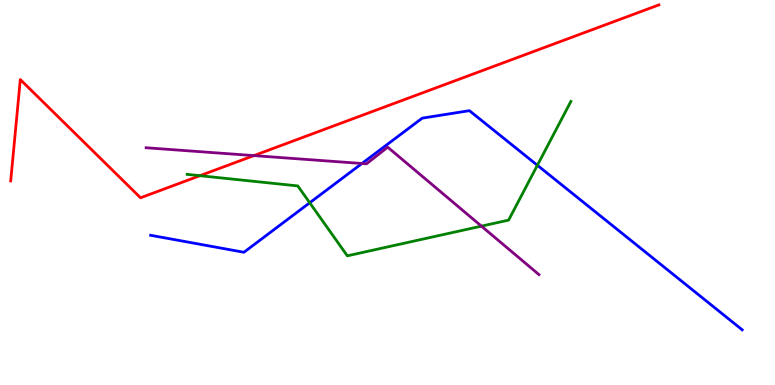[{'lines': ['blue', 'red'], 'intersections': []}, {'lines': ['green', 'red'], 'intersections': [{'x': 2.58, 'y': 5.44}]}, {'lines': ['purple', 'red'], 'intersections': [{'x': 3.28, 'y': 5.96}]}, {'lines': ['blue', 'green'], 'intersections': [{'x': 4.0, 'y': 4.73}, {'x': 6.93, 'y': 5.71}]}, {'lines': ['blue', 'purple'], 'intersections': [{'x': 4.67, 'y': 5.75}]}, {'lines': ['green', 'purple'], 'intersections': [{'x': 6.21, 'y': 4.13}]}]